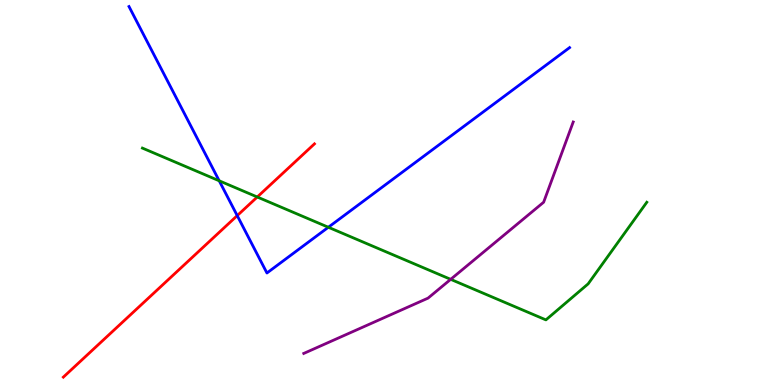[{'lines': ['blue', 'red'], 'intersections': [{'x': 3.06, 'y': 4.4}]}, {'lines': ['green', 'red'], 'intersections': [{'x': 3.32, 'y': 4.88}]}, {'lines': ['purple', 'red'], 'intersections': []}, {'lines': ['blue', 'green'], 'intersections': [{'x': 2.83, 'y': 5.3}, {'x': 4.24, 'y': 4.1}]}, {'lines': ['blue', 'purple'], 'intersections': []}, {'lines': ['green', 'purple'], 'intersections': [{'x': 5.82, 'y': 2.74}]}]